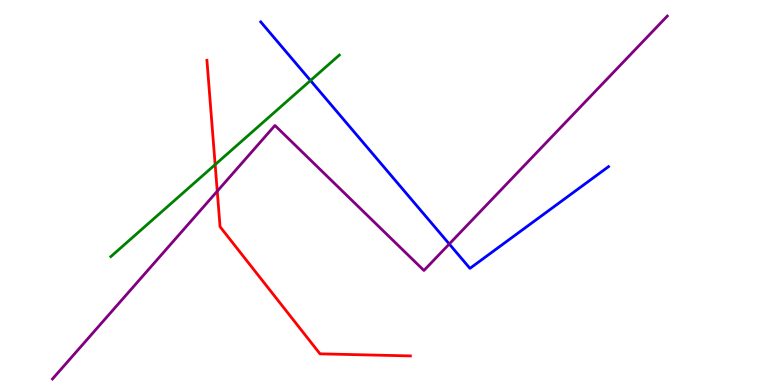[{'lines': ['blue', 'red'], 'intersections': []}, {'lines': ['green', 'red'], 'intersections': [{'x': 2.78, 'y': 5.72}]}, {'lines': ['purple', 'red'], 'intersections': [{'x': 2.8, 'y': 5.03}]}, {'lines': ['blue', 'green'], 'intersections': [{'x': 4.01, 'y': 7.91}]}, {'lines': ['blue', 'purple'], 'intersections': [{'x': 5.8, 'y': 3.66}]}, {'lines': ['green', 'purple'], 'intersections': []}]